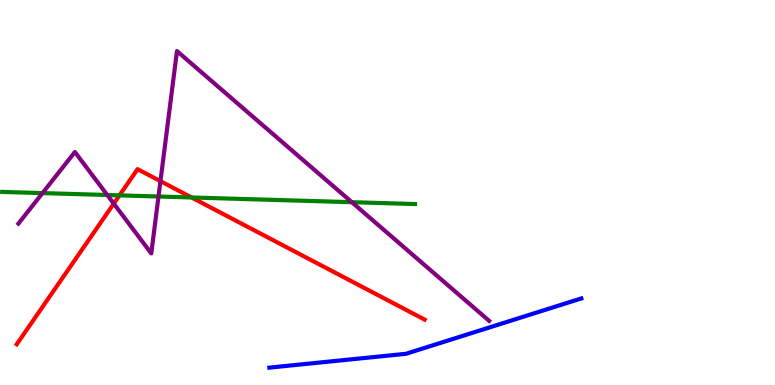[{'lines': ['blue', 'red'], 'intersections': []}, {'lines': ['green', 'red'], 'intersections': [{'x': 1.54, 'y': 4.93}, {'x': 2.47, 'y': 4.87}]}, {'lines': ['purple', 'red'], 'intersections': [{'x': 1.47, 'y': 4.71}, {'x': 2.07, 'y': 5.29}]}, {'lines': ['blue', 'green'], 'intersections': []}, {'lines': ['blue', 'purple'], 'intersections': []}, {'lines': ['green', 'purple'], 'intersections': [{'x': 0.548, 'y': 4.98}, {'x': 1.38, 'y': 4.94}, {'x': 2.05, 'y': 4.9}, {'x': 4.54, 'y': 4.75}]}]